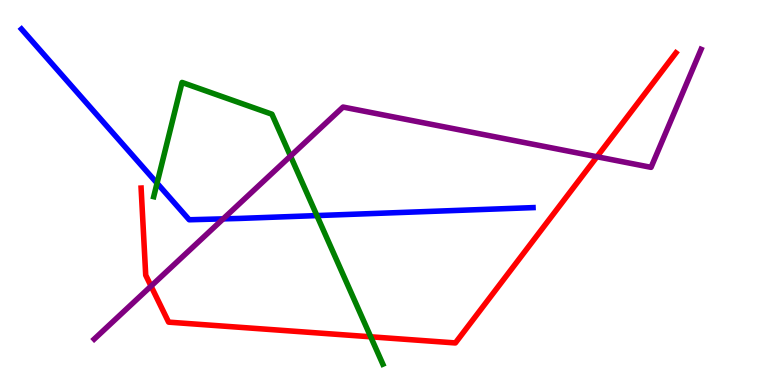[{'lines': ['blue', 'red'], 'intersections': []}, {'lines': ['green', 'red'], 'intersections': [{'x': 4.78, 'y': 1.25}]}, {'lines': ['purple', 'red'], 'intersections': [{'x': 1.95, 'y': 2.57}, {'x': 7.7, 'y': 5.93}]}, {'lines': ['blue', 'green'], 'intersections': [{'x': 2.03, 'y': 5.24}, {'x': 4.09, 'y': 4.4}]}, {'lines': ['blue', 'purple'], 'intersections': [{'x': 2.88, 'y': 4.32}]}, {'lines': ['green', 'purple'], 'intersections': [{'x': 3.75, 'y': 5.95}]}]